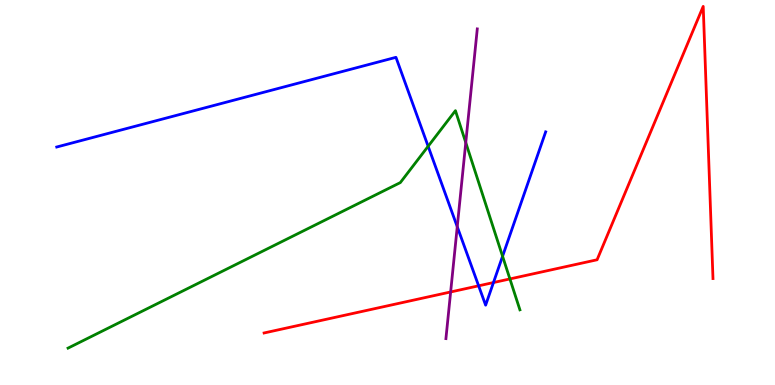[{'lines': ['blue', 'red'], 'intersections': [{'x': 6.18, 'y': 2.58}, {'x': 6.37, 'y': 2.66}]}, {'lines': ['green', 'red'], 'intersections': [{'x': 6.58, 'y': 2.75}]}, {'lines': ['purple', 'red'], 'intersections': [{'x': 5.81, 'y': 2.42}]}, {'lines': ['blue', 'green'], 'intersections': [{'x': 5.52, 'y': 6.2}, {'x': 6.48, 'y': 3.34}]}, {'lines': ['blue', 'purple'], 'intersections': [{'x': 5.9, 'y': 4.11}]}, {'lines': ['green', 'purple'], 'intersections': [{'x': 6.01, 'y': 6.3}]}]